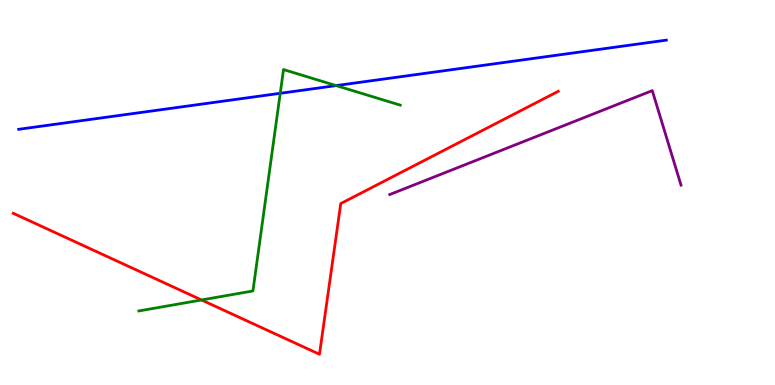[{'lines': ['blue', 'red'], 'intersections': []}, {'lines': ['green', 'red'], 'intersections': [{'x': 2.6, 'y': 2.21}]}, {'lines': ['purple', 'red'], 'intersections': []}, {'lines': ['blue', 'green'], 'intersections': [{'x': 3.62, 'y': 7.58}, {'x': 4.34, 'y': 7.78}]}, {'lines': ['blue', 'purple'], 'intersections': []}, {'lines': ['green', 'purple'], 'intersections': []}]